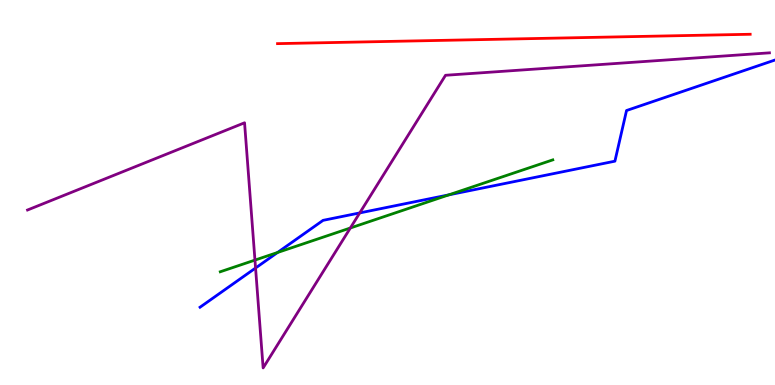[{'lines': ['blue', 'red'], 'intersections': []}, {'lines': ['green', 'red'], 'intersections': []}, {'lines': ['purple', 'red'], 'intersections': []}, {'lines': ['blue', 'green'], 'intersections': [{'x': 3.58, 'y': 3.44}, {'x': 5.79, 'y': 4.94}]}, {'lines': ['blue', 'purple'], 'intersections': [{'x': 3.3, 'y': 3.04}, {'x': 4.64, 'y': 4.47}]}, {'lines': ['green', 'purple'], 'intersections': [{'x': 3.29, 'y': 3.24}, {'x': 4.52, 'y': 4.08}]}]